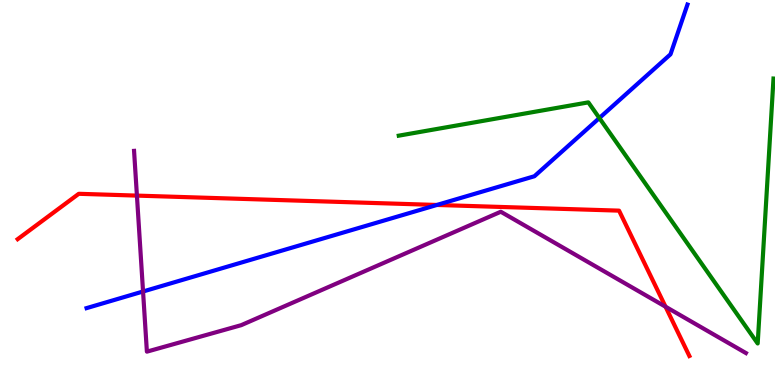[{'lines': ['blue', 'red'], 'intersections': [{'x': 5.64, 'y': 4.68}]}, {'lines': ['green', 'red'], 'intersections': []}, {'lines': ['purple', 'red'], 'intersections': [{'x': 1.77, 'y': 4.92}, {'x': 8.59, 'y': 2.03}]}, {'lines': ['blue', 'green'], 'intersections': [{'x': 7.73, 'y': 6.93}]}, {'lines': ['blue', 'purple'], 'intersections': [{'x': 1.85, 'y': 2.43}]}, {'lines': ['green', 'purple'], 'intersections': []}]